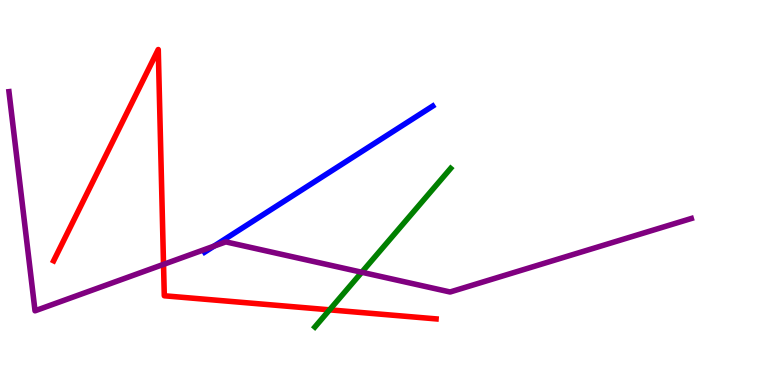[{'lines': ['blue', 'red'], 'intersections': []}, {'lines': ['green', 'red'], 'intersections': [{'x': 4.25, 'y': 1.95}]}, {'lines': ['purple', 'red'], 'intersections': [{'x': 2.11, 'y': 3.13}]}, {'lines': ['blue', 'green'], 'intersections': []}, {'lines': ['blue', 'purple'], 'intersections': [{'x': 2.76, 'y': 3.61}]}, {'lines': ['green', 'purple'], 'intersections': [{'x': 4.67, 'y': 2.93}]}]